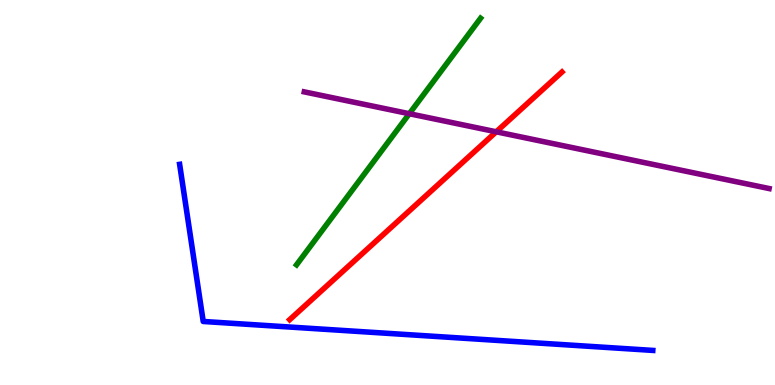[{'lines': ['blue', 'red'], 'intersections': []}, {'lines': ['green', 'red'], 'intersections': []}, {'lines': ['purple', 'red'], 'intersections': [{'x': 6.4, 'y': 6.58}]}, {'lines': ['blue', 'green'], 'intersections': []}, {'lines': ['blue', 'purple'], 'intersections': []}, {'lines': ['green', 'purple'], 'intersections': [{'x': 5.28, 'y': 7.05}]}]